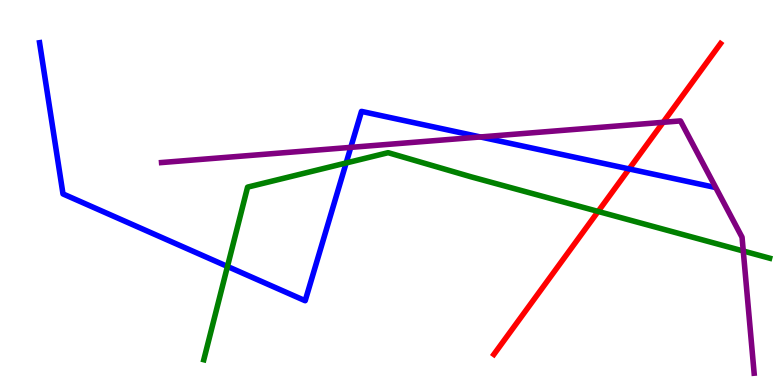[{'lines': ['blue', 'red'], 'intersections': [{'x': 8.12, 'y': 5.61}]}, {'lines': ['green', 'red'], 'intersections': [{'x': 7.72, 'y': 4.51}]}, {'lines': ['purple', 'red'], 'intersections': [{'x': 8.56, 'y': 6.82}]}, {'lines': ['blue', 'green'], 'intersections': [{'x': 2.94, 'y': 3.08}, {'x': 4.47, 'y': 5.77}]}, {'lines': ['blue', 'purple'], 'intersections': [{'x': 4.53, 'y': 6.17}, {'x': 6.2, 'y': 6.44}]}, {'lines': ['green', 'purple'], 'intersections': [{'x': 9.59, 'y': 3.48}]}]